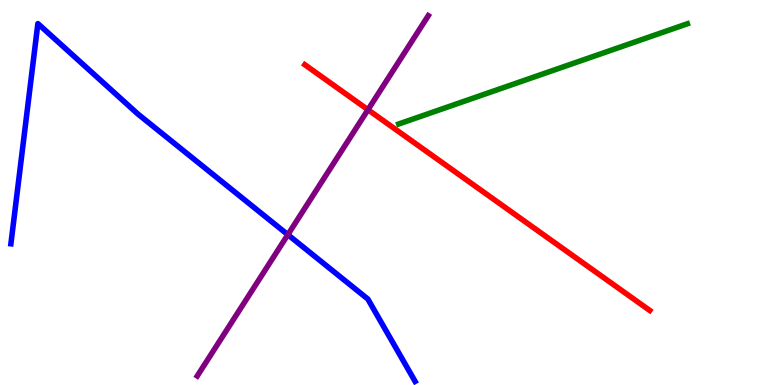[{'lines': ['blue', 'red'], 'intersections': []}, {'lines': ['green', 'red'], 'intersections': []}, {'lines': ['purple', 'red'], 'intersections': [{'x': 4.75, 'y': 7.15}]}, {'lines': ['blue', 'green'], 'intersections': []}, {'lines': ['blue', 'purple'], 'intersections': [{'x': 3.71, 'y': 3.9}]}, {'lines': ['green', 'purple'], 'intersections': []}]